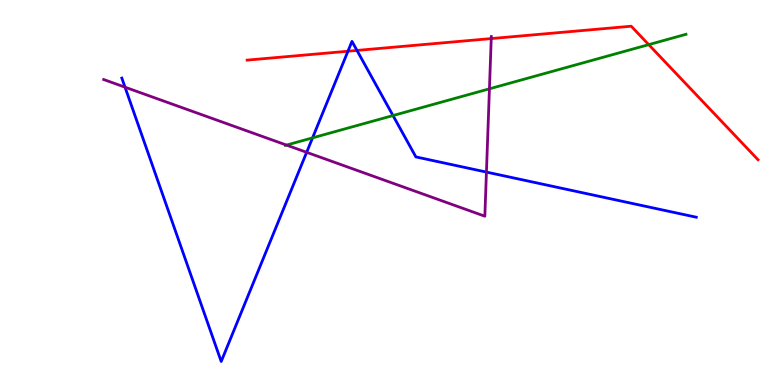[{'lines': ['blue', 'red'], 'intersections': [{'x': 4.49, 'y': 8.67}, {'x': 4.61, 'y': 8.69}]}, {'lines': ['green', 'red'], 'intersections': [{'x': 8.37, 'y': 8.84}]}, {'lines': ['purple', 'red'], 'intersections': [{'x': 6.34, 'y': 9.0}]}, {'lines': ['blue', 'green'], 'intersections': [{'x': 4.03, 'y': 6.42}, {'x': 5.07, 'y': 7.0}]}, {'lines': ['blue', 'purple'], 'intersections': [{'x': 1.61, 'y': 7.74}, {'x': 3.96, 'y': 6.04}, {'x': 6.28, 'y': 5.53}]}, {'lines': ['green', 'purple'], 'intersections': [{'x': 3.7, 'y': 6.23}, {'x': 6.32, 'y': 7.69}]}]